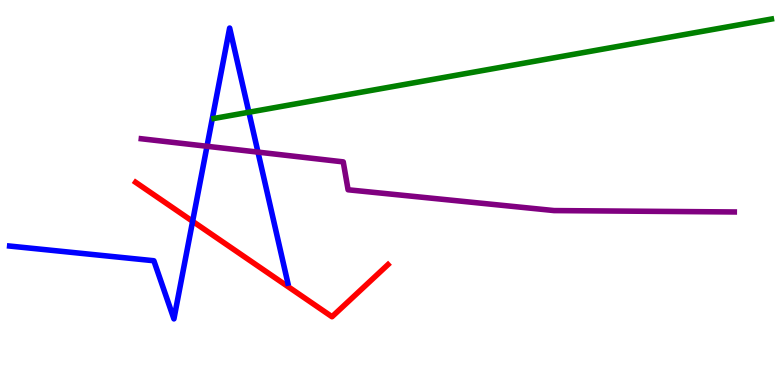[{'lines': ['blue', 'red'], 'intersections': [{'x': 2.49, 'y': 4.25}]}, {'lines': ['green', 'red'], 'intersections': []}, {'lines': ['purple', 'red'], 'intersections': []}, {'lines': ['blue', 'green'], 'intersections': [{'x': 3.21, 'y': 7.08}]}, {'lines': ['blue', 'purple'], 'intersections': [{'x': 2.67, 'y': 6.2}, {'x': 3.33, 'y': 6.05}]}, {'lines': ['green', 'purple'], 'intersections': []}]